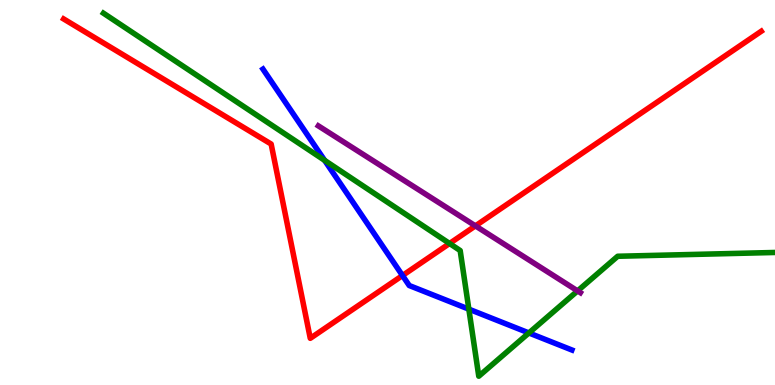[{'lines': ['blue', 'red'], 'intersections': [{'x': 5.19, 'y': 2.84}]}, {'lines': ['green', 'red'], 'intersections': [{'x': 5.8, 'y': 3.68}]}, {'lines': ['purple', 'red'], 'intersections': [{'x': 6.13, 'y': 4.13}]}, {'lines': ['blue', 'green'], 'intersections': [{'x': 4.19, 'y': 5.83}, {'x': 6.05, 'y': 1.97}, {'x': 6.82, 'y': 1.35}]}, {'lines': ['blue', 'purple'], 'intersections': []}, {'lines': ['green', 'purple'], 'intersections': [{'x': 7.45, 'y': 2.44}]}]